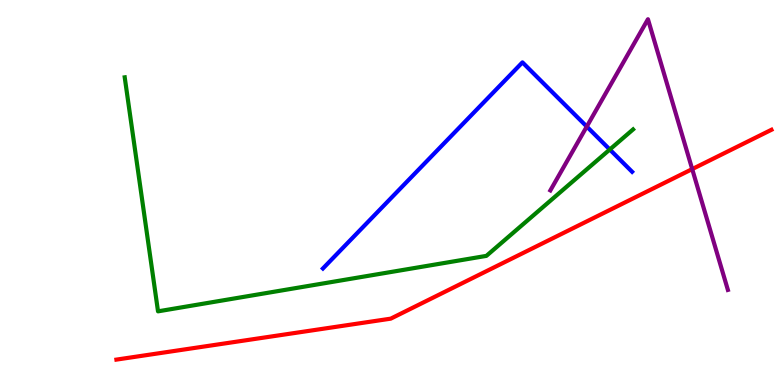[{'lines': ['blue', 'red'], 'intersections': []}, {'lines': ['green', 'red'], 'intersections': []}, {'lines': ['purple', 'red'], 'intersections': [{'x': 8.93, 'y': 5.61}]}, {'lines': ['blue', 'green'], 'intersections': [{'x': 7.87, 'y': 6.12}]}, {'lines': ['blue', 'purple'], 'intersections': [{'x': 7.57, 'y': 6.71}]}, {'lines': ['green', 'purple'], 'intersections': []}]